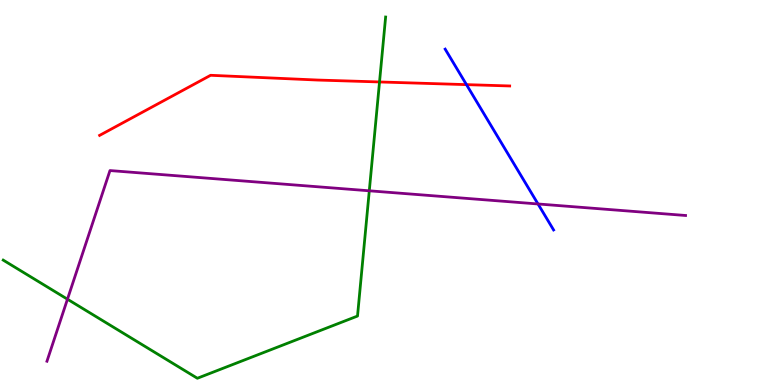[{'lines': ['blue', 'red'], 'intersections': [{'x': 6.02, 'y': 7.8}]}, {'lines': ['green', 'red'], 'intersections': [{'x': 4.9, 'y': 7.87}]}, {'lines': ['purple', 'red'], 'intersections': []}, {'lines': ['blue', 'green'], 'intersections': []}, {'lines': ['blue', 'purple'], 'intersections': [{'x': 6.94, 'y': 4.7}]}, {'lines': ['green', 'purple'], 'intersections': [{'x': 0.87, 'y': 2.23}, {'x': 4.77, 'y': 5.04}]}]